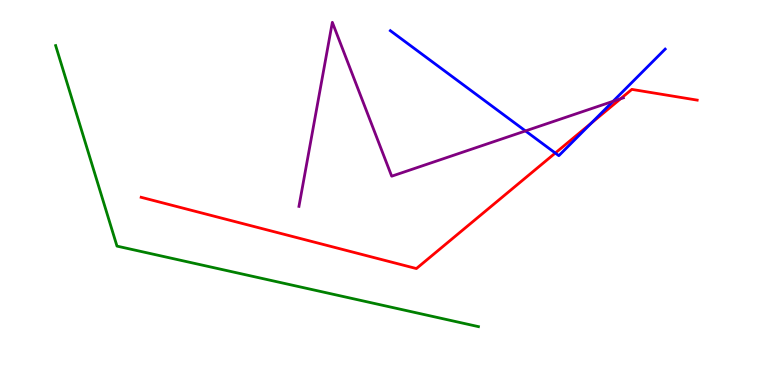[{'lines': ['blue', 'red'], 'intersections': [{'x': 7.17, 'y': 6.02}, {'x': 7.63, 'y': 6.81}]}, {'lines': ['green', 'red'], 'intersections': []}, {'lines': ['purple', 'red'], 'intersections': [{'x': 8.01, 'y': 7.43}]}, {'lines': ['blue', 'green'], 'intersections': []}, {'lines': ['blue', 'purple'], 'intersections': [{'x': 6.78, 'y': 6.6}, {'x': 7.91, 'y': 7.37}]}, {'lines': ['green', 'purple'], 'intersections': []}]